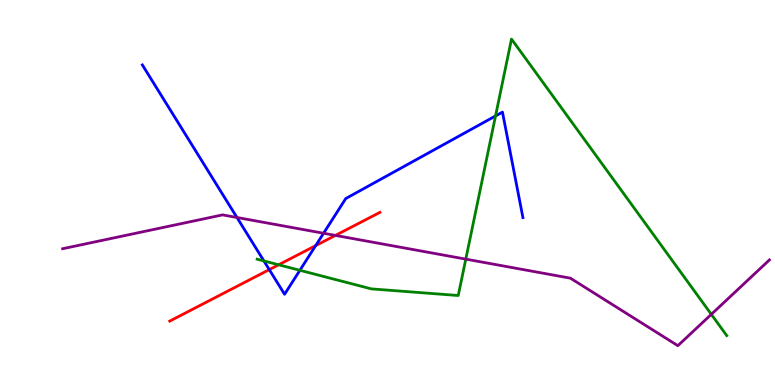[{'lines': ['blue', 'red'], 'intersections': [{'x': 3.47, 'y': 3.0}, {'x': 4.07, 'y': 3.62}]}, {'lines': ['green', 'red'], 'intersections': [{'x': 3.6, 'y': 3.12}]}, {'lines': ['purple', 'red'], 'intersections': [{'x': 4.33, 'y': 3.89}]}, {'lines': ['blue', 'green'], 'intersections': [{'x': 3.41, 'y': 3.22}, {'x': 3.87, 'y': 2.98}, {'x': 6.39, 'y': 6.99}]}, {'lines': ['blue', 'purple'], 'intersections': [{'x': 3.06, 'y': 4.35}, {'x': 4.18, 'y': 3.94}]}, {'lines': ['green', 'purple'], 'intersections': [{'x': 6.01, 'y': 3.27}, {'x': 9.18, 'y': 1.84}]}]